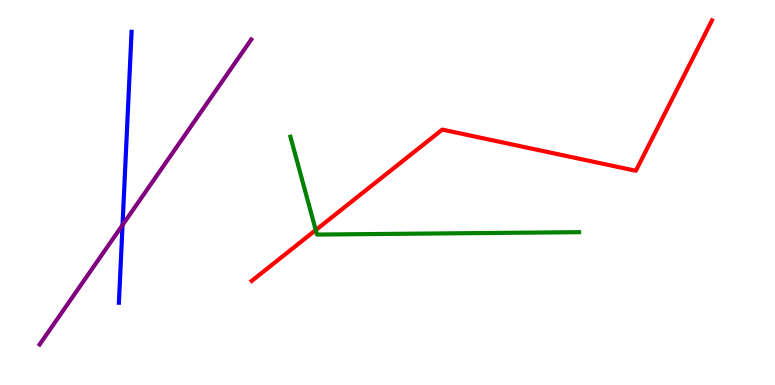[{'lines': ['blue', 'red'], 'intersections': []}, {'lines': ['green', 'red'], 'intersections': [{'x': 4.07, 'y': 4.02}]}, {'lines': ['purple', 'red'], 'intersections': []}, {'lines': ['blue', 'green'], 'intersections': []}, {'lines': ['blue', 'purple'], 'intersections': [{'x': 1.58, 'y': 4.16}]}, {'lines': ['green', 'purple'], 'intersections': []}]